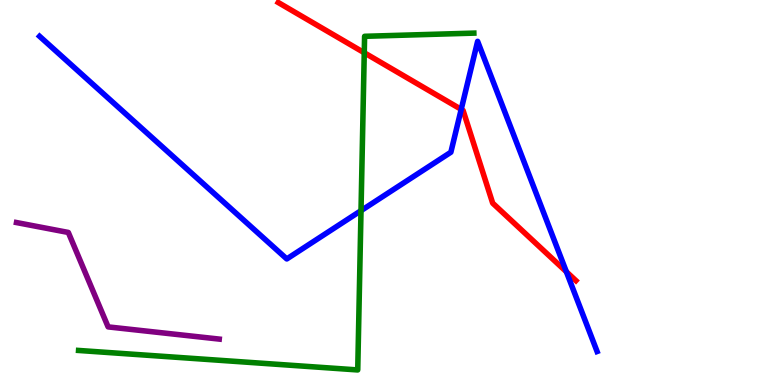[{'lines': ['blue', 'red'], 'intersections': [{'x': 5.95, 'y': 7.16}, {'x': 7.31, 'y': 2.94}]}, {'lines': ['green', 'red'], 'intersections': [{'x': 4.7, 'y': 8.63}]}, {'lines': ['purple', 'red'], 'intersections': []}, {'lines': ['blue', 'green'], 'intersections': [{'x': 4.66, 'y': 4.53}]}, {'lines': ['blue', 'purple'], 'intersections': []}, {'lines': ['green', 'purple'], 'intersections': []}]